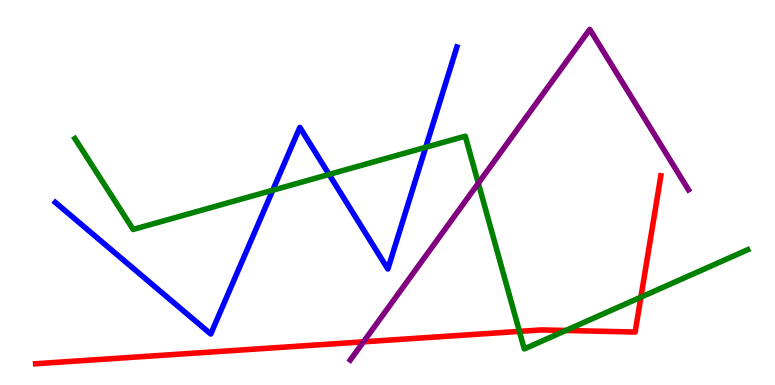[{'lines': ['blue', 'red'], 'intersections': []}, {'lines': ['green', 'red'], 'intersections': [{'x': 6.7, 'y': 1.39}, {'x': 7.3, 'y': 1.42}, {'x': 8.27, 'y': 2.28}]}, {'lines': ['purple', 'red'], 'intersections': [{'x': 4.69, 'y': 1.12}]}, {'lines': ['blue', 'green'], 'intersections': [{'x': 3.52, 'y': 5.06}, {'x': 4.25, 'y': 5.47}, {'x': 5.49, 'y': 6.17}]}, {'lines': ['blue', 'purple'], 'intersections': []}, {'lines': ['green', 'purple'], 'intersections': [{'x': 6.17, 'y': 5.24}]}]